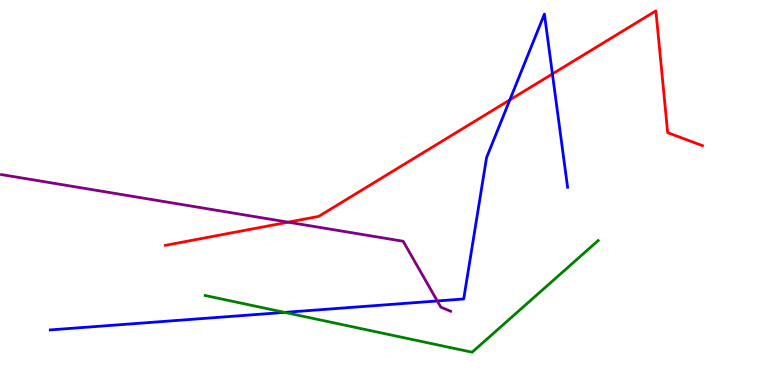[{'lines': ['blue', 'red'], 'intersections': [{'x': 6.58, 'y': 7.41}, {'x': 7.13, 'y': 8.08}]}, {'lines': ['green', 'red'], 'intersections': []}, {'lines': ['purple', 'red'], 'intersections': [{'x': 3.72, 'y': 4.23}]}, {'lines': ['blue', 'green'], 'intersections': [{'x': 3.67, 'y': 1.89}]}, {'lines': ['blue', 'purple'], 'intersections': [{'x': 5.64, 'y': 2.18}]}, {'lines': ['green', 'purple'], 'intersections': []}]